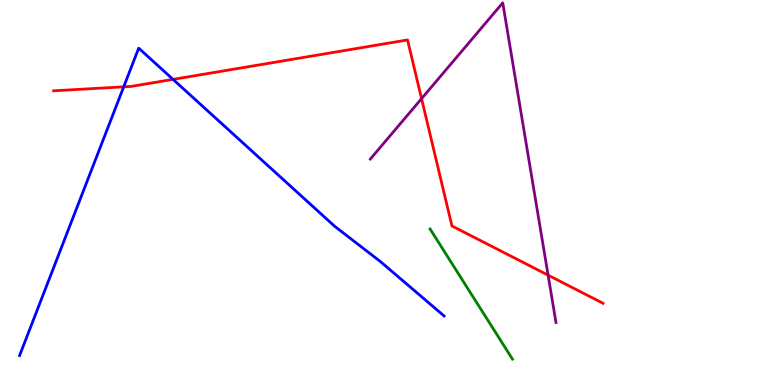[{'lines': ['blue', 'red'], 'intersections': [{'x': 1.6, 'y': 7.74}, {'x': 2.23, 'y': 7.94}]}, {'lines': ['green', 'red'], 'intersections': []}, {'lines': ['purple', 'red'], 'intersections': [{'x': 5.44, 'y': 7.44}, {'x': 7.07, 'y': 2.85}]}, {'lines': ['blue', 'green'], 'intersections': []}, {'lines': ['blue', 'purple'], 'intersections': []}, {'lines': ['green', 'purple'], 'intersections': []}]